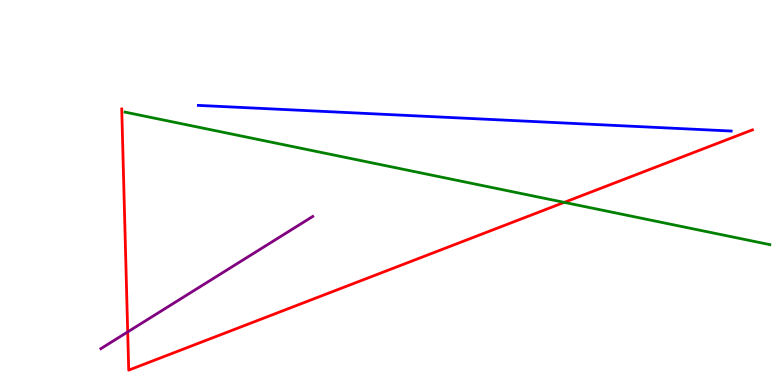[{'lines': ['blue', 'red'], 'intersections': []}, {'lines': ['green', 'red'], 'intersections': [{'x': 7.28, 'y': 4.74}]}, {'lines': ['purple', 'red'], 'intersections': [{'x': 1.65, 'y': 1.38}]}, {'lines': ['blue', 'green'], 'intersections': []}, {'lines': ['blue', 'purple'], 'intersections': []}, {'lines': ['green', 'purple'], 'intersections': []}]